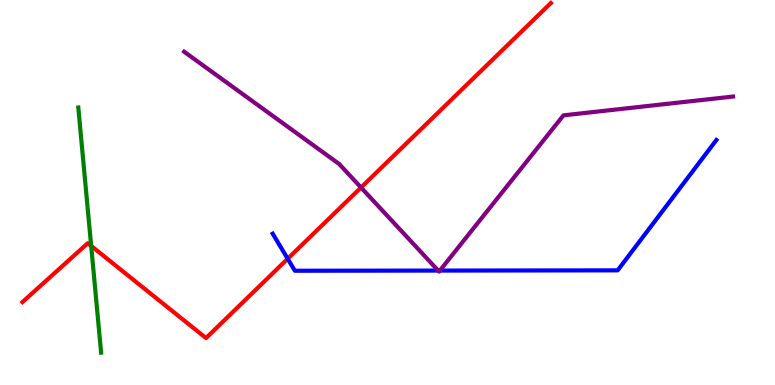[{'lines': ['blue', 'red'], 'intersections': [{'x': 3.71, 'y': 3.28}]}, {'lines': ['green', 'red'], 'intersections': [{'x': 1.18, 'y': 3.61}]}, {'lines': ['purple', 'red'], 'intersections': [{'x': 4.66, 'y': 5.13}]}, {'lines': ['blue', 'green'], 'intersections': []}, {'lines': ['blue', 'purple'], 'intersections': [{'x': 5.65, 'y': 2.97}, {'x': 5.68, 'y': 2.97}]}, {'lines': ['green', 'purple'], 'intersections': []}]